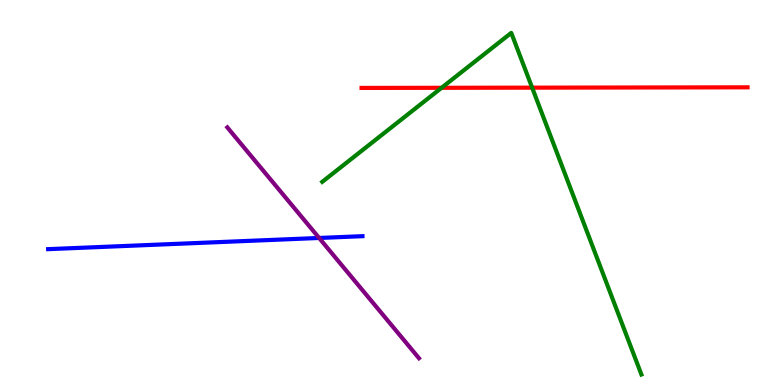[{'lines': ['blue', 'red'], 'intersections': []}, {'lines': ['green', 'red'], 'intersections': [{'x': 5.7, 'y': 7.72}, {'x': 6.87, 'y': 7.72}]}, {'lines': ['purple', 'red'], 'intersections': []}, {'lines': ['blue', 'green'], 'intersections': []}, {'lines': ['blue', 'purple'], 'intersections': [{'x': 4.12, 'y': 3.82}]}, {'lines': ['green', 'purple'], 'intersections': []}]